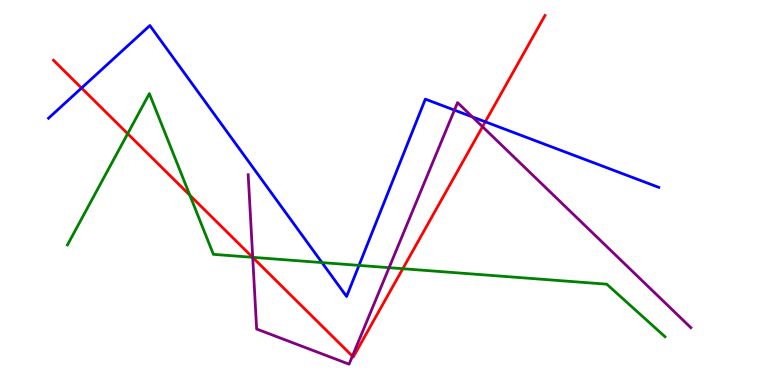[{'lines': ['blue', 'red'], 'intersections': [{'x': 1.05, 'y': 7.71}, {'x': 6.26, 'y': 6.84}]}, {'lines': ['green', 'red'], 'intersections': [{'x': 1.65, 'y': 6.53}, {'x': 2.45, 'y': 4.93}, {'x': 3.26, 'y': 3.32}, {'x': 5.2, 'y': 3.02}]}, {'lines': ['purple', 'red'], 'intersections': [{'x': 3.26, 'y': 3.31}, {'x': 4.55, 'y': 0.75}, {'x': 6.23, 'y': 6.71}]}, {'lines': ['blue', 'green'], 'intersections': [{'x': 4.15, 'y': 3.18}, {'x': 4.63, 'y': 3.11}]}, {'lines': ['blue', 'purple'], 'intersections': [{'x': 5.86, 'y': 7.14}, {'x': 6.1, 'y': 6.96}]}, {'lines': ['green', 'purple'], 'intersections': [{'x': 3.26, 'y': 3.32}, {'x': 5.02, 'y': 3.05}]}]